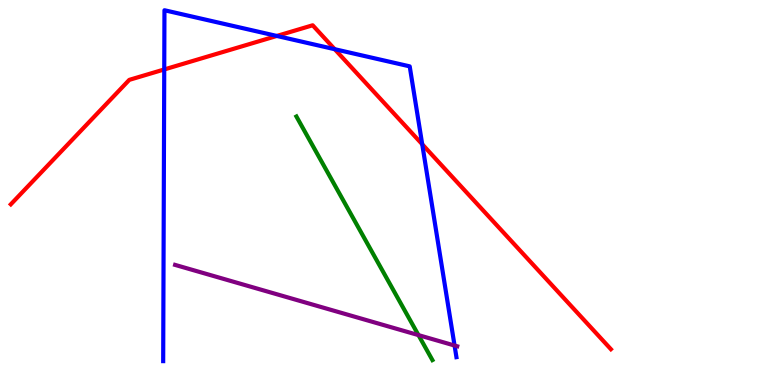[{'lines': ['blue', 'red'], 'intersections': [{'x': 2.12, 'y': 8.2}, {'x': 3.57, 'y': 9.07}, {'x': 4.32, 'y': 8.72}, {'x': 5.45, 'y': 6.25}]}, {'lines': ['green', 'red'], 'intersections': []}, {'lines': ['purple', 'red'], 'intersections': []}, {'lines': ['blue', 'green'], 'intersections': []}, {'lines': ['blue', 'purple'], 'intersections': [{'x': 5.87, 'y': 1.03}]}, {'lines': ['green', 'purple'], 'intersections': [{'x': 5.4, 'y': 1.3}]}]